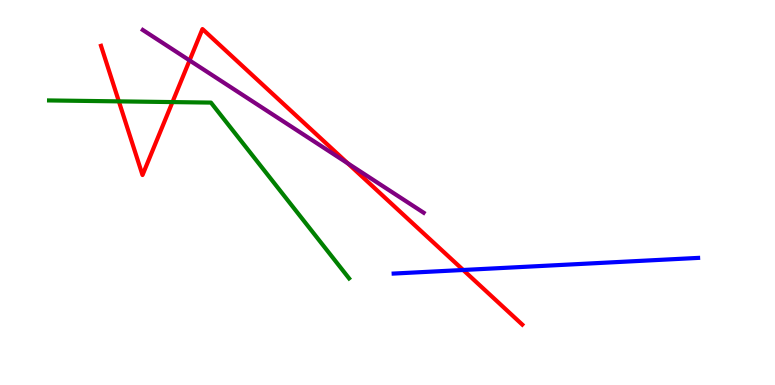[{'lines': ['blue', 'red'], 'intersections': [{'x': 5.98, 'y': 2.99}]}, {'lines': ['green', 'red'], 'intersections': [{'x': 1.53, 'y': 7.37}, {'x': 2.23, 'y': 7.35}]}, {'lines': ['purple', 'red'], 'intersections': [{'x': 2.45, 'y': 8.43}, {'x': 4.49, 'y': 5.76}]}, {'lines': ['blue', 'green'], 'intersections': []}, {'lines': ['blue', 'purple'], 'intersections': []}, {'lines': ['green', 'purple'], 'intersections': []}]